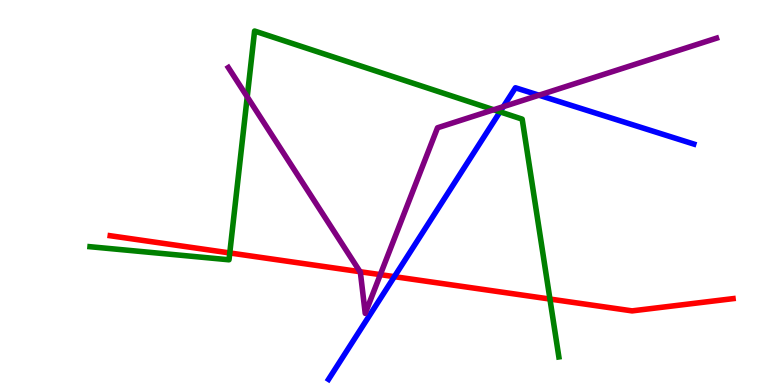[{'lines': ['blue', 'red'], 'intersections': [{'x': 5.09, 'y': 2.81}]}, {'lines': ['green', 'red'], 'intersections': [{'x': 2.96, 'y': 3.43}, {'x': 7.1, 'y': 2.23}]}, {'lines': ['purple', 'red'], 'intersections': [{'x': 4.65, 'y': 2.94}, {'x': 4.91, 'y': 2.87}]}, {'lines': ['blue', 'green'], 'intersections': [{'x': 6.45, 'y': 7.1}]}, {'lines': ['blue', 'purple'], 'intersections': [{'x': 6.49, 'y': 7.23}, {'x': 6.95, 'y': 7.53}]}, {'lines': ['green', 'purple'], 'intersections': [{'x': 3.19, 'y': 7.48}, {'x': 6.37, 'y': 7.15}]}]